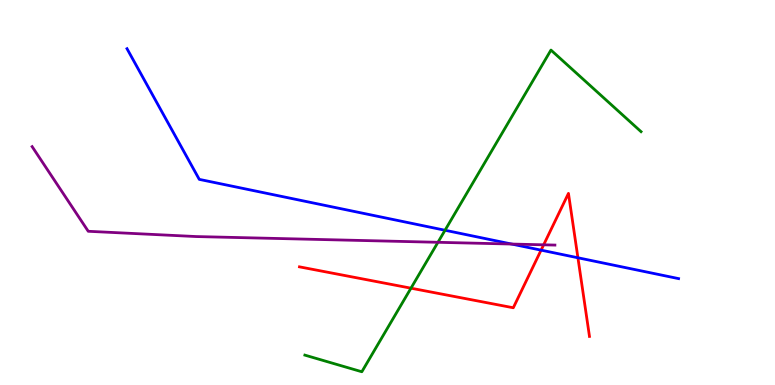[{'lines': ['blue', 'red'], 'intersections': [{'x': 6.98, 'y': 3.5}, {'x': 7.46, 'y': 3.3}]}, {'lines': ['green', 'red'], 'intersections': [{'x': 5.3, 'y': 2.51}]}, {'lines': ['purple', 'red'], 'intersections': [{'x': 7.01, 'y': 3.64}]}, {'lines': ['blue', 'green'], 'intersections': [{'x': 5.74, 'y': 4.02}]}, {'lines': ['blue', 'purple'], 'intersections': [{'x': 6.6, 'y': 3.66}]}, {'lines': ['green', 'purple'], 'intersections': [{'x': 5.65, 'y': 3.71}]}]